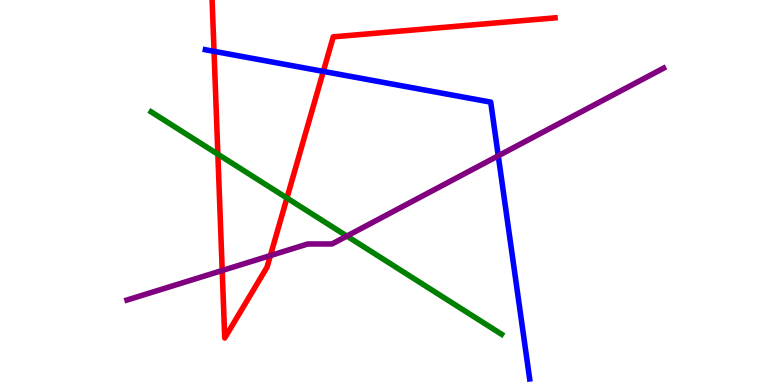[{'lines': ['blue', 'red'], 'intersections': [{'x': 2.76, 'y': 8.67}, {'x': 4.17, 'y': 8.15}]}, {'lines': ['green', 'red'], 'intersections': [{'x': 2.81, 'y': 5.99}, {'x': 3.7, 'y': 4.86}]}, {'lines': ['purple', 'red'], 'intersections': [{'x': 2.87, 'y': 2.97}, {'x': 3.49, 'y': 3.36}]}, {'lines': ['blue', 'green'], 'intersections': []}, {'lines': ['blue', 'purple'], 'intersections': [{'x': 6.43, 'y': 5.95}]}, {'lines': ['green', 'purple'], 'intersections': [{'x': 4.48, 'y': 3.87}]}]